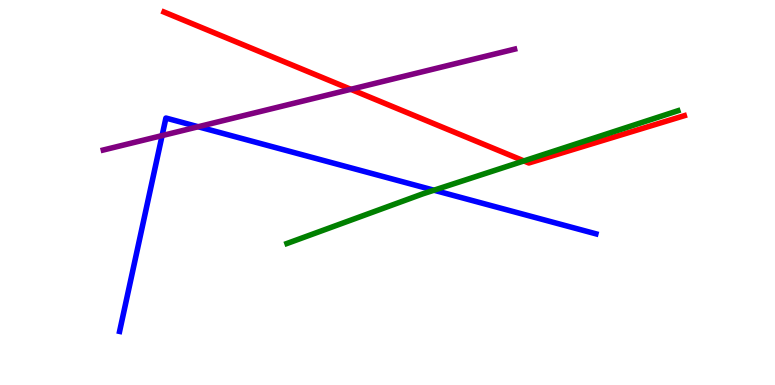[{'lines': ['blue', 'red'], 'intersections': []}, {'lines': ['green', 'red'], 'intersections': [{'x': 6.76, 'y': 5.82}]}, {'lines': ['purple', 'red'], 'intersections': [{'x': 4.53, 'y': 7.68}]}, {'lines': ['blue', 'green'], 'intersections': [{'x': 5.6, 'y': 5.06}]}, {'lines': ['blue', 'purple'], 'intersections': [{'x': 2.09, 'y': 6.48}, {'x': 2.56, 'y': 6.71}]}, {'lines': ['green', 'purple'], 'intersections': []}]